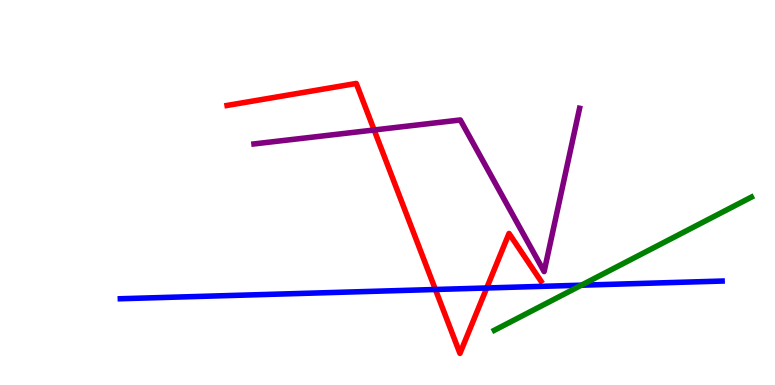[{'lines': ['blue', 'red'], 'intersections': [{'x': 5.62, 'y': 2.48}, {'x': 6.28, 'y': 2.52}]}, {'lines': ['green', 'red'], 'intersections': []}, {'lines': ['purple', 'red'], 'intersections': [{'x': 4.83, 'y': 6.62}]}, {'lines': ['blue', 'green'], 'intersections': [{'x': 7.5, 'y': 2.59}]}, {'lines': ['blue', 'purple'], 'intersections': []}, {'lines': ['green', 'purple'], 'intersections': []}]